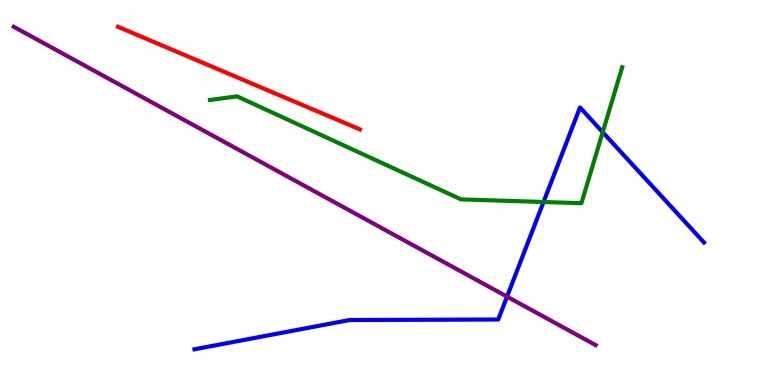[{'lines': ['blue', 'red'], 'intersections': []}, {'lines': ['green', 'red'], 'intersections': []}, {'lines': ['purple', 'red'], 'intersections': []}, {'lines': ['blue', 'green'], 'intersections': [{'x': 7.01, 'y': 4.75}, {'x': 7.78, 'y': 6.57}]}, {'lines': ['blue', 'purple'], 'intersections': [{'x': 6.54, 'y': 2.3}]}, {'lines': ['green', 'purple'], 'intersections': []}]